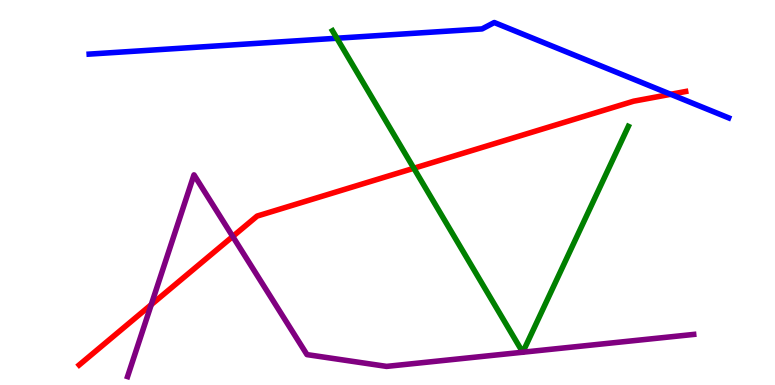[{'lines': ['blue', 'red'], 'intersections': [{'x': 8.65, 'y': 7.55}]}, {'lines': ['green', 'red'], 'intersections': [{'x': 5.34, 'y': 5.63}]}, {'lines': ['purple', 'red'], 'intersections': [{'x': 1.95, 'y': 2.09}, {'x': 3.0, 'y': 3.86}]}, {'lines': ['blue', 'green'], 'intersections': [{'x': 4.35, 'y': 9.01}]}, {'lines': ['blue', 'purple'], 'intersections': []}, {'lines': ['green', 'purple'], 'intersections': [{'x': 6.74, 'y': 0.851}, {'x': 6.75, 'y': 0.852}]}]